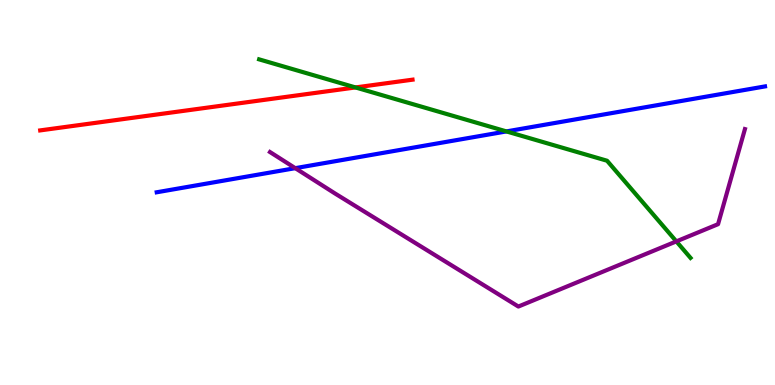[{'lines': ['blue', 'red'], 'intersections': []}, {'lines': ['green', 'red'], 'intersections': [{'x': 4.59, 'y': 7.73}]}, {'lines': ['purple', 'red'], 'intersections': []}, {'lines': ['blue', 'green'], 'intersections': [{'x': 6.53, 'y': 6.59}]}, {'lines': ['blue', 'purple'], 'intersections': [{'x': 3.81, 'y': 5.63}]}, {'lines': ['green', 'purple'], 'intersections': [{'x': 8.73, 'y': 3.73}]}]